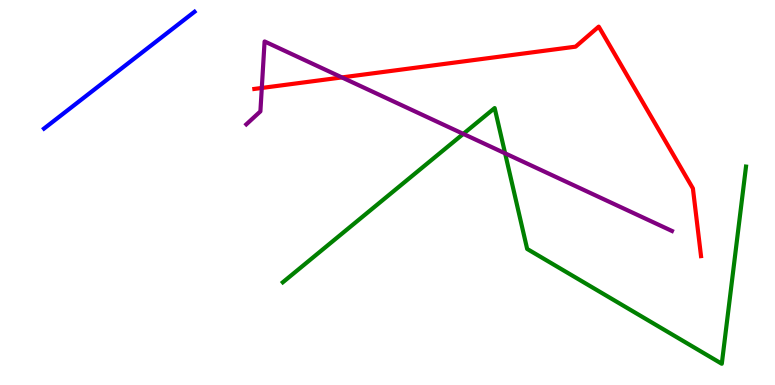[{'lines': ['blue', 'red'], 'intersections': []}, {'lines': ['green', 'red'], 'intersections': []}, {'lines': ['purple', 'red'], 'intersections': [{'x': 3.38, 'y': 7.72}, {'x': 4.41, 'y': 7.99}]}, {'lines': ['blue', 'green'], 'intersections': []}, {'lines': ['blue', 'purple'], 'intersections': []}, {'lines': ['green', 'purple'], 'intersections': [{'x': 5.98, 'y': 6.52}, {'x': 6.52, 'y': 6.02}]}]